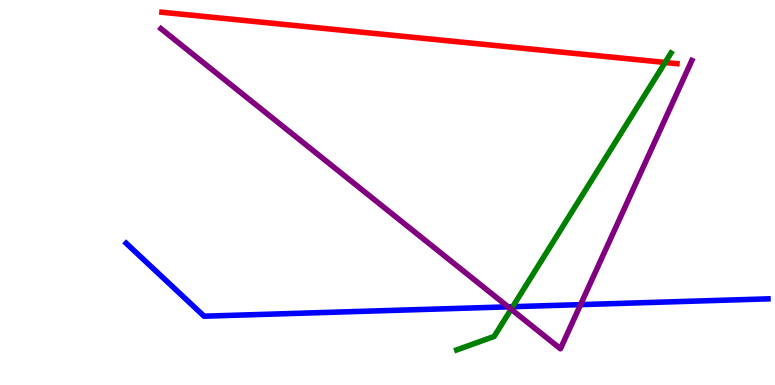[{'lines': ['blue', 'red'], 'intersections': []}, {'lines': ['green', 'red'], 'intersections': [{'x': 8.58, 'y': 8.38}]}, {'lines': ['purple', 'red'], 'intersections': []}, {'lines': ['blue', 'green'], 'intersections': [{'x': 6.62, 'y': 2.03}]}, {'lines': ['blue', 'purple'], 'intersections': [{'x': 6.56, 'y': 2.03}, {'x': 7.49, 'y': 2.09}]}, {'lines': ['green', 'purple'], 'intersections': [{'x': 6.6, 'y': 1.97}]}]